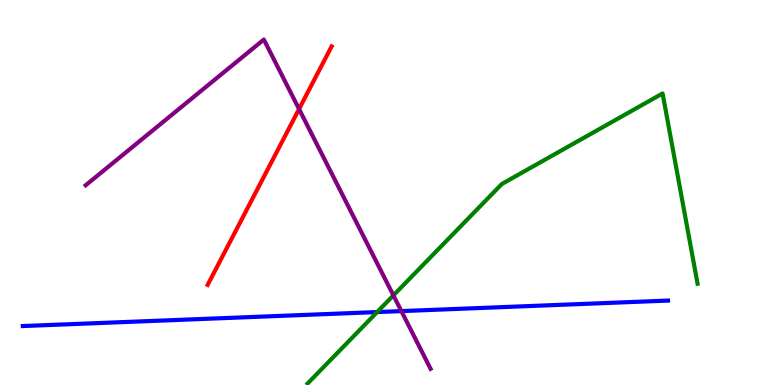[{'lines': ['blue', 'red'], 'intersections': []}, {'lines': ['green', 'red'], 'intersections': []}, {'lines': ['purple', 'red'], 'intersections': [{'x': 3.86, 'y': 7.17}]}, {'lines': ['blue', 'green'], 'intersections': [{'x': 4.87, 'y': 1.89}]}, {'lines': ['blue', 'purple'], 'intersections': [{'x': 5.18, 'y': 1.92}]}, {'lines': ['green', 'purple'], 'intersections': [{'x': 5.08, 'y': 2.33}]}]